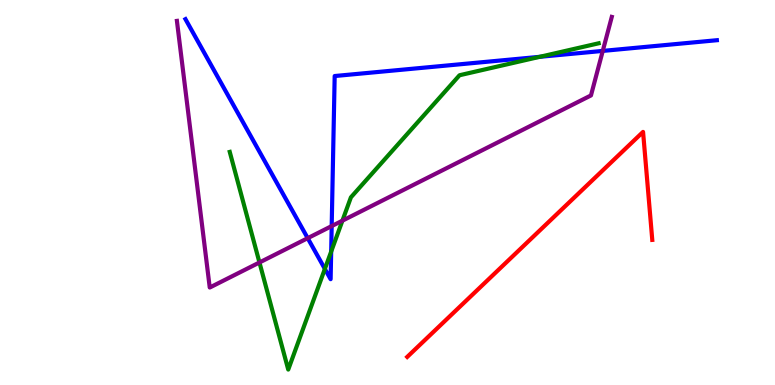[{'lines': ['blue', 'red'], 'intersections': []}, {'lines': ['green', 'red'], 'intersections': []}, {'lines': ['purple', 'red'], 'intersections': []}, {'lines': ['blue', 'green'], 'intersections': [{'x': 4.19, 'y': 3.02}, {'x': 4.27, 'y': 3.47}, {'x': 6.97, 'y': 8.52}]}, {'lines': ['blue', 'purple'], 'intersections': [{'x': 3.97, 'y': 3.81}, {'x': 4.28, 'y': 4.13}, {'x': 7.78, 'y': 8.68}]}, {'lines': ['green', 'purple'], 'intersections': [{'x': 3.35, 'y': 3.18}, {'x': 4.42, 'y': 4.27}]}]